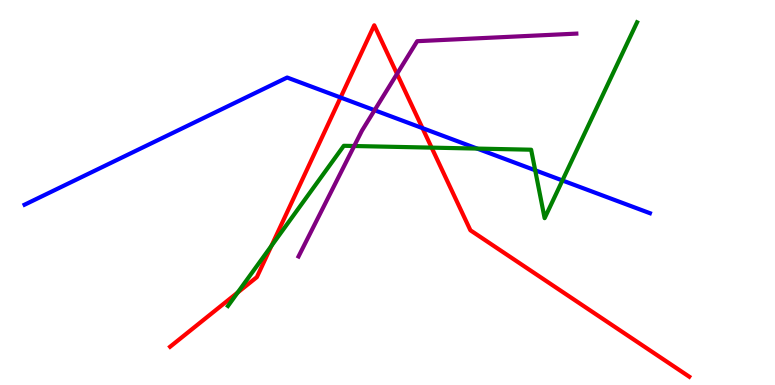[{'lines': ['blue', 'red'], 'intersections': [{'x': 4.39, 'y': 7.47}, {'x': 5.45, 'y': 6.67}]}, {'lines': ['green', 'red'], 'intersections': [{'x': 3.07, 'y': 2.4}, {'x': 3.5, 'y': 3.61}, {'x': 5.57, 'y': 6.17}]}, {'lines': ['purple', 'red'], 'intersections': [{'x': 5.12, 'y': 8.08}]}, {'lines': ['blue', 'green'], 'intersections': [{'x': 6.16, 'y': 6.14}, {'x': 6.91, 'y': 5.58}, {'x': 7.26, 'y': 5.31}]}, {'lines': ['blue', 'purple'], 'intersections': [{'x': 4.83, 'y': 7.14}]}, {'lines': ['green', 'purple'], 'intersections': [{'x': 4.57, 'y': 6.21}]}]